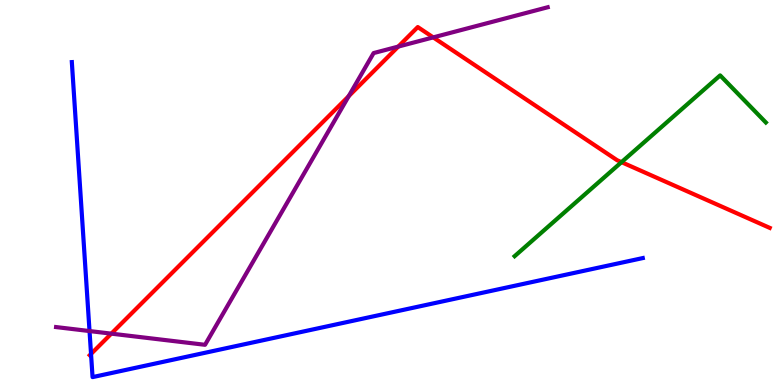[{'lines': ['blue', 'red'], 'intersections': [{'x': 1.17, 'y': 0.807}]}, {'lines': ['green', 'red'], 'intersections': [{'x': 8.02, 'y': 5.79}]}, {'lines': ['purple', 'red'], 'intersections': [{'x': 1.44, 'y': 1.33}, {'x': 4.5, 'y': 7.5}, {'x': 5.14, 'y': 8.79}, {'x': 5.59, 'y': 9.03}]}, {'lines': ['blue', 'green'], 'intersections': []}, {'lines': ['blue', 'purple'], 'intersections': [{'x': 1.16, 'y': 1.4}]}, {'lines': ['green', 'purple'], 'intersections': []}]